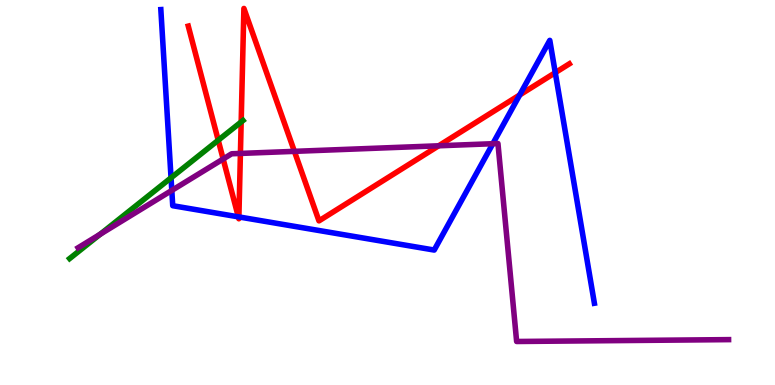[{'lines': ['blue', 'red'], 'intersections': [{'x': 3.08, 'y': 4.37}, {'x': 3.08, 'y': 4.37}, {'x': 6.71, 'y': 7.53}, {'x': 7.16, 'y': 8.11}]}, {'lines': ['green', 'red'], 'intersections': [{'x': 2.82, 'y': 6.36}, {'x': 3.11, 'y': 6.83}]}, {'lines': ['purple', 'red'], 'intersections': [{'x': 2.88, 'y': 5.87}, {'x': 3.1, 'y': 6.01}, {'x': 3.8, 'y': 6.07}, {'x': 5.66, 'y': 6.21}]}, {'lines': ['blue', 'green'], 'intersections': [{'x': 2.21, 'y': 5.38}]}, {'lines': ['blue', 'purple'], 'intersections': [{'x': 2.22, 'y': 5.05}, {'x': 6.36, 'y': 6.27}]}, {'lines': ['green', 'purple'], 'intersections': [{'x': 1.29, 'y': 3.92}]}]